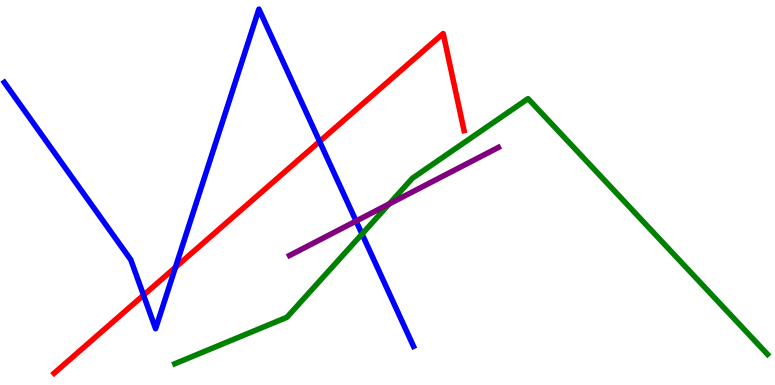[{'lines': ['blue', 'red'], 'intersections': [{'x': 1.85, 'y': 2.33}, {'x': 2.26, 'y': 3.06}, {'x': 4.12, 'y': 6.33}]}, {'lines': ['green', 'red'], 'intersections': []}, {'lines': ['purple', 'red'], 'intersections': []}, {'lines': ['blue', 'green'], 'intersections': [{'x': 4.67, 'y': 3.92}]}, {'lines': ['blue', 'purple'], 'intersections': [{'x': 4.59, 'y': 4.26}]}, {'lines': ['green', 'purple'], 'intersections': [{'x': 5.02, 'y': 4.7}]}]